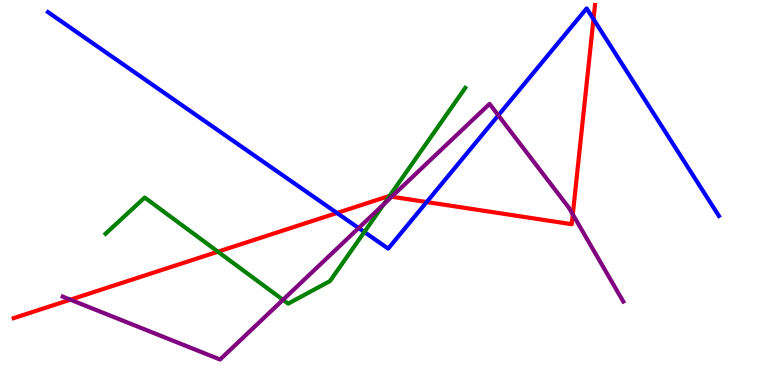[{'lines': ['blue', 'red'], 'intersections': [{'x': 4.35, 'y': 4.47}, {'x': 5.51, 'y': 4.75}, {'x': 7.66, 'y': 9.5}]}, {'lines': ['green', 'red'], 'intersections': [{'x': 2.81, 'y': 3.46}, {'x': 5.02, 'y': 4.9}]}, {'lines': ['purple', 'red'], 'intersections': [{'x': 0.908, 'y': 2.22}, {'x': 5.05, 'y': 4.89}, {'x': 7.39, 'y': 4.43}]}, {'lines': ['blue', 'green'], 'intersections': [{'x': 4.7, 'y': 3.97}]}, {'lines': ['blue', 'purple'], 'intersections': [{'x': 4.63, 'y': 4.08}, {'x': 6.43, 'y': 7.0}]}, {'lines': ['green', 'purple'], 'intersections': [{'x': 3.65, 'y': 2.21}, {'x': 4.95, 'y': 4.7}]}]